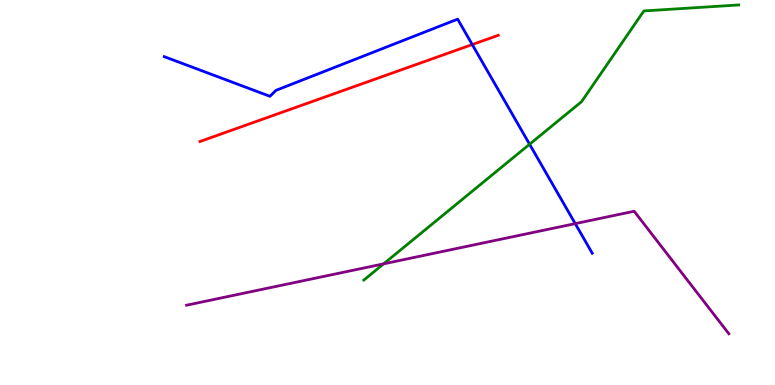[{'lines': ['blue', 'red'], 'intersections': [{'x': 6.09, 'y': 8.84}]}, {'lines': ['green', 'red'], 'intersections': []}, {'lines': ['purple', 'red'], 'intersections': []}, {'lines': ['blue', 'green'], 'intersections': [{'x': 6.83, 'y': 6.25}]}, {'lines': ['blue', 'purple'], 'intersections': [{'x': 7.42, 'y': 4.19}]}, {'lines': ['green', 'purple'], 'intersections': [{'x': 4.95, 'y': 3.15}]}]